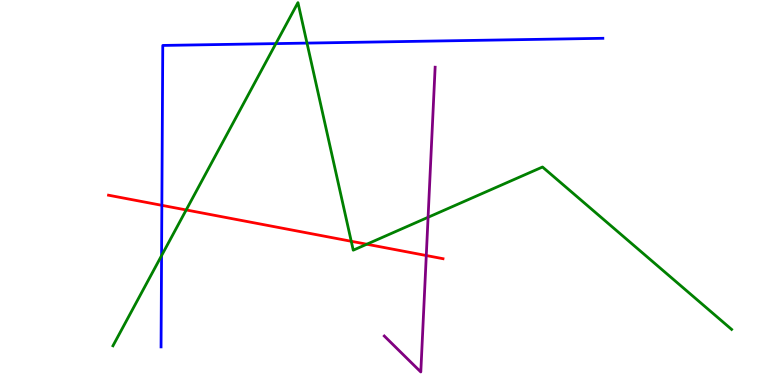[{'lines': ['blue', 'red'], 'intersections': [{'x': 2.09, 'y': 4.67}]}, {'lines': ['green', 'red'], 'intersections': [{'x': 2.4, 'y': 4.55}, {'x': 4.53, 'y': 3.73}, {'x': 4.73, 'y': 3.66}]}, {'lines': ['purple', 'red'], 'intersections': [{'x': 5.5, 'y': 3.36}]}, {'lines': ['blue', 'green'], 'intersections': [{'x': 2.08, 'y': 3.36}, {'x': 3.56, 'y': 8.87}, {'x': 3.96, 'y': 8.88}]}, {'lines': ['blue', 'purple'], 'intersections': []}, {'lines': ['green', 'purple'], 'intersections': [{'x': 5.52, 'y': 4.36}]}]